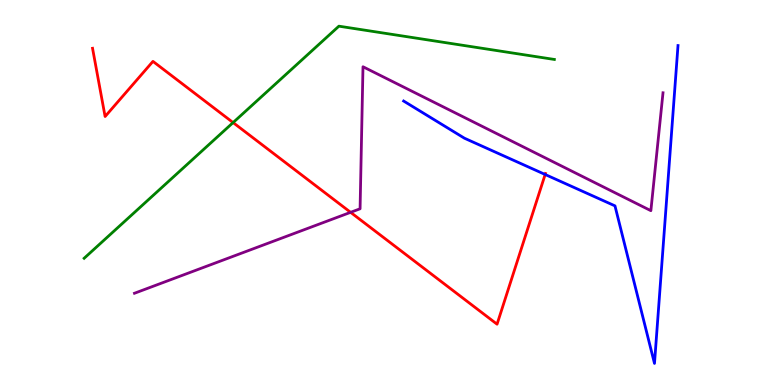[{'lines': ['blue', 'red'], 'intersections': [{'x': 7.03, 'y': 5.47}]}, {'lines': ['green', 'red'], 'intersections': [{'x': 3.01, 'y': 6.82}]}, {'lines': ['purple', 'red'], 'intersections': [{'x': 4.52, 'y': 4.48}]}, {'lines': ['blue', 'green'], 'intersections': []}, {'lines': ['blue', 'purple'], 'intersections': []}, {'lines': ['green', 'purple'], 'intersections': []}]